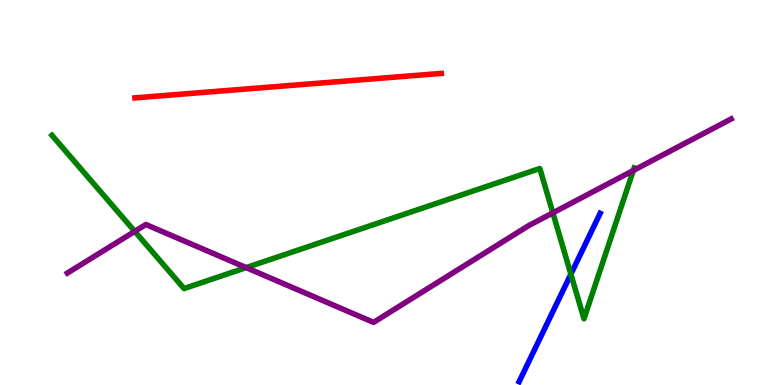[{'lines': ['blue', 'red'], 'intersections': []}, {'lines': ['green', 'red'], 'intersections': []}, {'lines': ['purple', 'red'], 'intersections': []}, {'lines': ['blue', 'green'], 'intersections': [{'x': 7.37, 'y': 2.88}]}, {'lines': ['blue', 'purple'], 'intersections': []}, {'lines': ['green', 'purple'], 'intersections': [{'x': 1.74, 'y': 3.99}, {'x': 3.18, 'y': 3.05}, {'x': 7.13, 'y': 4.47}, {'x': 8.17, 'y': 5.57}]}]